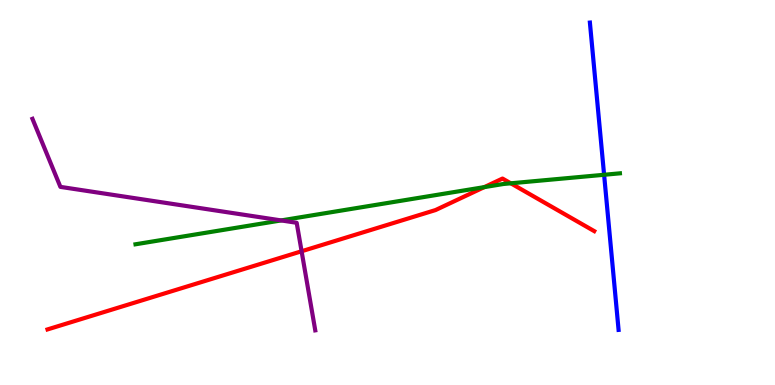[{'lines': ['blue', 'red'], 'intersections': []}, {'lines': ['green', 'red'], 'intersections': [{'x': 6.25, 'y': 5.14}, {'x': 6.59, 'y': 5.24}]}, {'lines': ['purple', 'red'], 'intersections': [{'x': 3.89, 'y': 3.47}]}, {'lines': ['blue', 'green'], 'intersections': [{'x': 7.79, 'y': 5.46}]}, {'lines': ['blue', 'purple'], 'intersections': []}, {'lines': ['green', 'purple'], 'intersections': [{'x': 3.63, 'y': 4.27}]}]